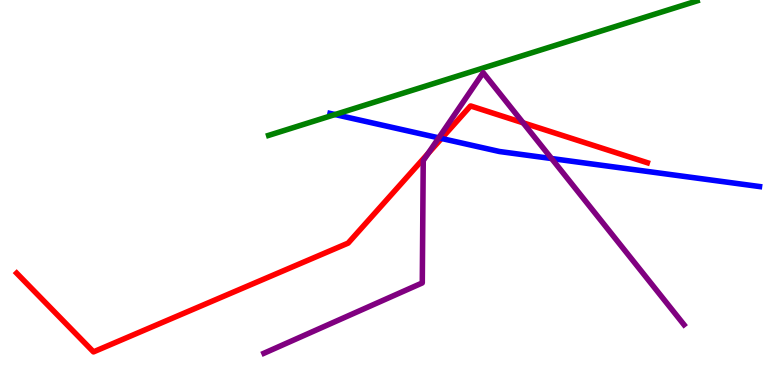[{'lines': ['blue', 'red'], 'intersections': [{'x': 5.7, 'y': 6.4}]}, {'lines': ['green', 'red'], 'intersections': []}, {'lines': ['purple', 'red'], 'intersections': [{'x': 5.52, 'y': 6.01}, {'x': 6.75, 'y': 6.81}]}, {'lines': ['blue', 'green'], 'intersections': [{'x': 4.32, 'y': 7.03}]}, {'lines': ['blue', 'purple'], 'intersections': [{'x': 5.66, 'y': 6.42}, {'x': 7.12, 'y': 5.88}]}, {'lines': ['green', 'purple'], 'intersections': []}]